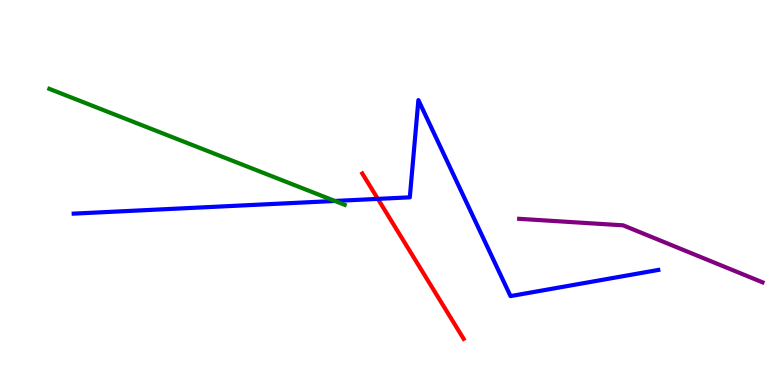[{'lines': ['blue', 'red'], 'intersections': [{'x': 4.88, 'y': 4.83}]}, {'lines': ['green', 'red'], 'intersections': []}, {'lines': ['purple', 'red'], 'intersections': []}, {'lines': ['blue', 'green'], 'intersections': [{'x': 4.32, 'y': 4.78}]}, {'lines': ['blue', 'purple'], 'intersections': []}, {'lines': ['green', 'purple'], 'intersections': []}]